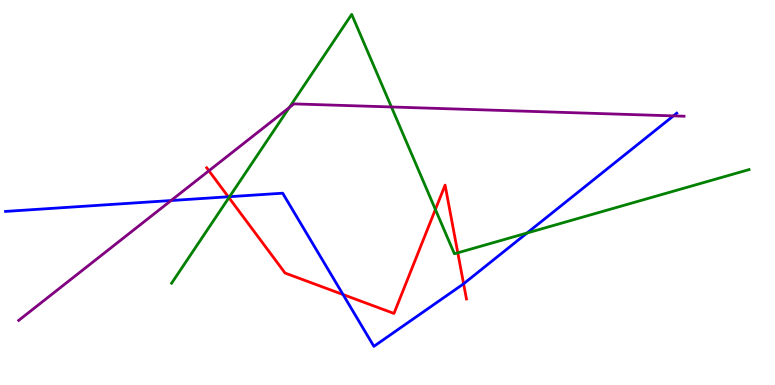[{'lines': ['blue', 'red'], 'intersections': [{'x': 2.95, 'y': 4.89}, {'x': 4.43, 'y': 2.35}, {'x': 5.98, 'y': 2.63}]}, {'lines': ['green', 'red'], 'intersections': [{'x': 2.95, 'y': 4.87}, {'x': 5.62, 'y': 4.56}, {'x': 5.91, 'y': 3.43}]}, {'lines': ['purple', 'red'], 'intersections': [{'x': 2.7, 'y': 5.56}]}, {'lines': ['blue', 'green'], 'intersections': [{'x': 2.96, 'y': 4.89}, {'x': 6.8, 'y': 3.95}]}, {'lines': ['blue', 'purple'], 'intersections': [{'x': 2.21, 'y': 4.79}, {'x': 8.69, 'y': 6.99}]}, {'lines': ['green', 'purple'], 'intersections': [{'x': 3.73, 'y': 7.21}, {'x': 5.05, 'y': 7.22}]}]